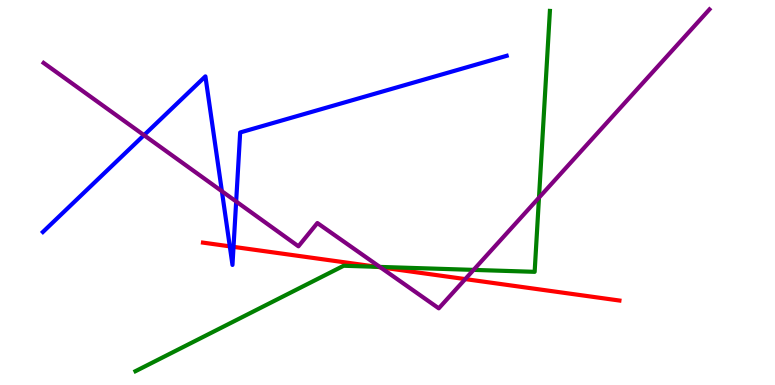[{'lines': ['blue', 'red'], 'intersections': [{'x': 2.97, 'y': 3.6}, {'x': 3.01, 'y': 3.59}]}, {'lines': ['green', 'red'], 'intersections': [{'x': 4.86, 'y': 3.07}]}, {'lines': ['purple', 'red'], 'intersections': [{'x': 4.91, 'y': 3.06}, {'x': 6.0, 'y': 2.75}]}, {'lines': ['blue', 'green'], 'intersections': []}, {'lines': ['blue', 'purple'], 'intersections': [{'x': 1.86, 'y': 6.49}, {'x': 2.86, 'y': 5.03}, {'x': 3.05, 'y': 4.77}]}, {'lines': ['green', 'purple'], 'intersections': [{'x': 4.9, 'y': 3.07}, {'x': 6.11, 'y': 2.99}, {'x': 6.95, 'y': 4.87}]}]